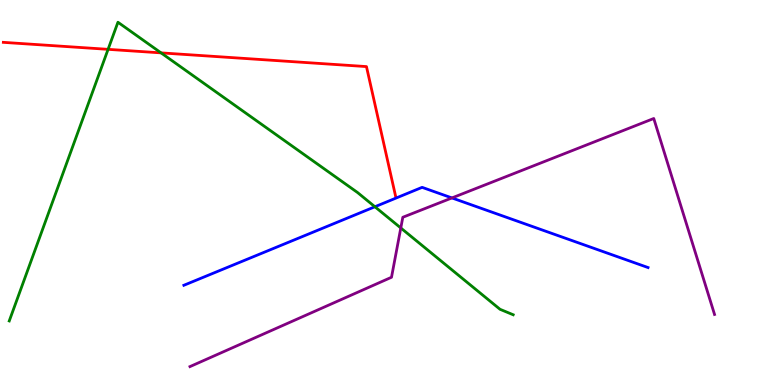[{'lines': ['blue', 'red'], 'intersections': []}, {'lines': ['green', 'red'], 'intersections': [{'x': 1.39, 'y': 8.72}, {'x': 2.08, 'y': 8.63}]}, {'lines': ['purple', 'red'], 'intersections': []}, {'lines': ['blue', 'green'], 'intersections': [{'x': 4.84, 'y': 4.63}]}, {'lines': ['blue', 'purple'], 'intersections': [{'x': 5.83, 'y': 4.86}]}, {'lines': ['green', 'purple'], 'intersections': [{'x': 5.17, 'y': 4.08}]}]